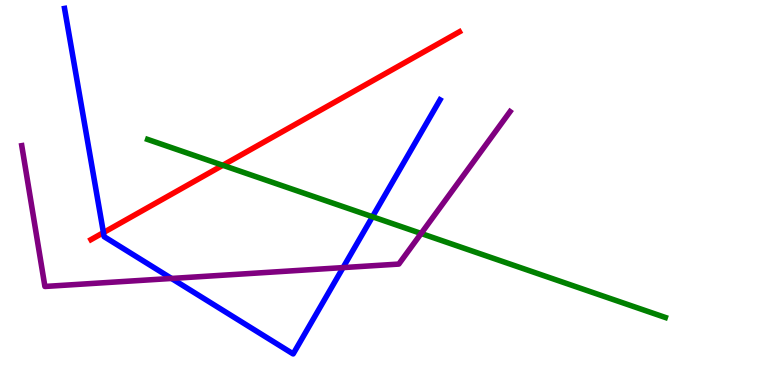[{'lines': ['blue', 'red'], 'intersections': [{'x': 1.33, 'y': 3.96}]}, {'lines': ['green', 'red'], 'intersections': [{'x': 2.87, 'y': 5.71}]}, {'lines': ['purple', 'red'], 'intersections': []}, {'lines': ['blue', 'green'], 'intersections': [{'x': 4.81, 'y': 4.37}]}, {'lines': ['blue', 'purple'], 'intersections': [{'x': 2.21, 'y': 2.77}, {'x': 4.43, 'y': 3.05}]}, {'lines': ['green', 'purple'], 'intersections': [{'x': 5.43, 'y': 3.94}]}]